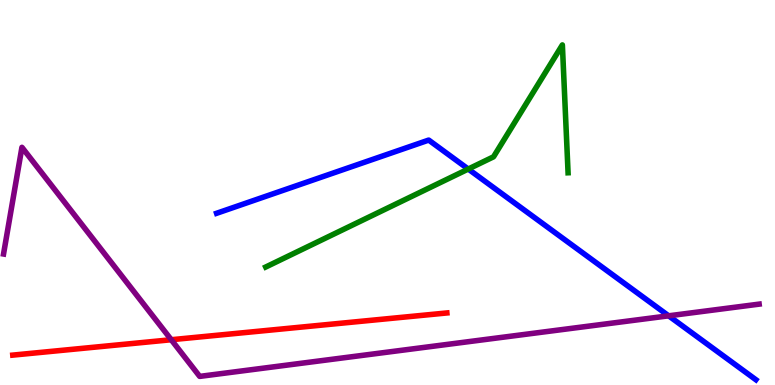[{'lines': ['blue', 'red'], 'intersections': []}, {'lines': ['green', 'red'], 'intersections': []}, {'lines': ['purple', 'red'], 'intersections': [{'x': 2.21, 'y': 1.18}]}, {'lines': ['blue', 'green'], 'intersections': [{'x': 6.04, 'y': 5.61}]}, {'lines': ['blue', 'purple'], 'intersections': [{'x': 8.63, 'y': 1.8}]}, {'lines': ['green', 'purple'], 'intersections': []}]